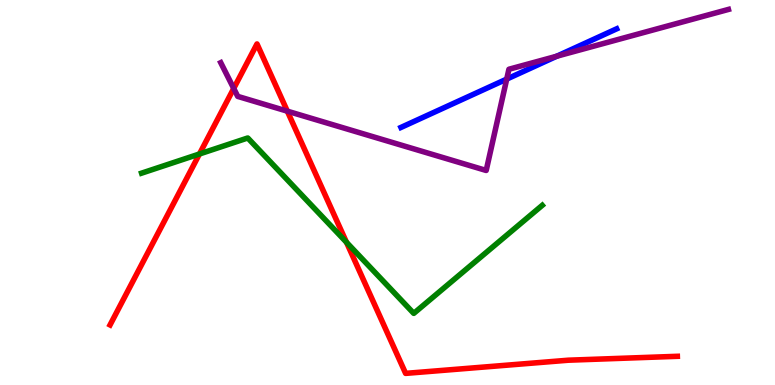[{'lines': ['blue', 'red'], 'intersections': []}, {'lines': ['green', 'red'], 'intersections': [{'x': 2.57, 'y': 6.0}, {'x': 4.47, 'y': 3.71}]}, {'lines': ['purple', 'red'], 'intersections': [{'x': 3.02, 'y': 7.7}, {'x': 3.71, 'y': 7.11}]}, {'lines': ['blue', 'green'], 'intersections': []}, {'lines': ['blue', 'purple'], 'intersections': [{'x': 6.54, 'y': 7.95}, {'x': 7.18, 'y': 8.54}]}, {'lines': ['green', 'purple'], 'intersections': []}]